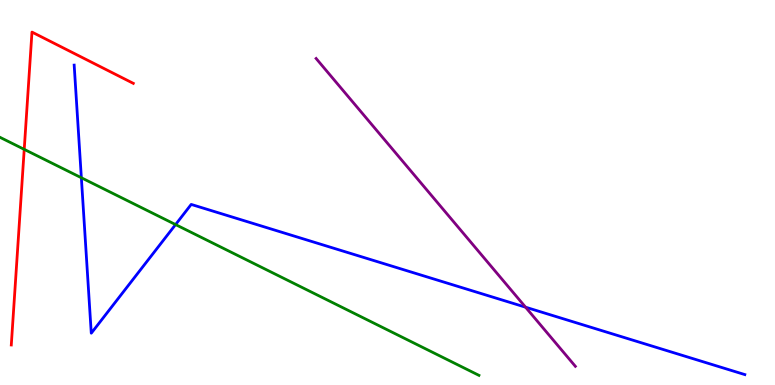[{'lines': ['blue', 'red'], 'intersections': []}, {'lines': ['green', 'red'], 'intersections': [{'x': 0.313, 'y': 6.12}]}, {'lines': ['purple', 'red'], 'intersections': []}, {'lines': ['blue', 'green'], 'intersections': [{'x': 1.05, 'y': 5.38}, {'x': 2.27, 'y': 4.17}]}, {'lines': ['blue', 'purple'], 'intersections': [{'x': 6.78, 'y': 2.02}]}, {'lines': ['green', 'purple'], 'intersections': []}]